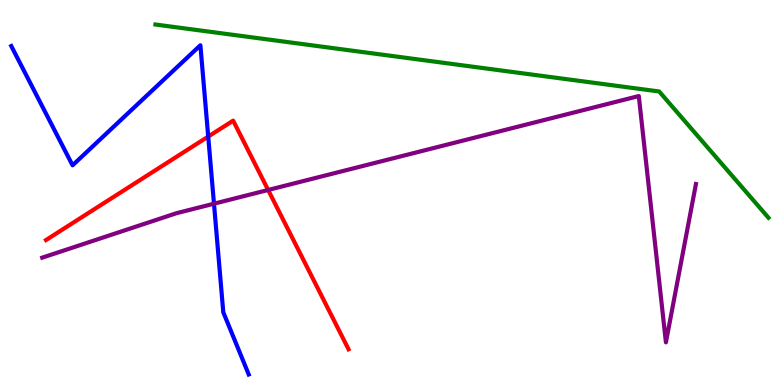[{'lines': ['blue', 'red'], 'intersections': [{'x': 2.69, 'y': 6.45}]}, {'lines': ['green', 'red'], 'intersections': []}, {'lines': ['purple', 'red'], 'intersections': [{'x': 3.46, 'y': 5.07}]}, {'lines': ['blue', 'green'], 'intersections': []}, {'lines': ['blue', 'purple'], 'intersections': [{'x': 2.76, 'y': 4.71}]}, {'lines': ['green', 'purple'], 'intersections': []}]